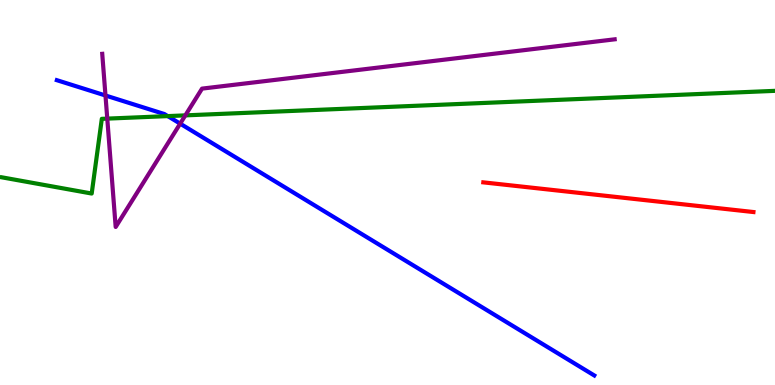[{'lines': ['blue', 'red'], 'intersections': []}, {'lines': ['green', 'red'], 'intersections': []}, {'lines': ['purple', 'red'], 'intersections': []}, {'lines': ['blue', 'green'], 'intersections': [{'x': 2.16, 'y': 6.98}]}, {'lines': ['blue', 'purple'], 'intersections': [{'x': 1.36, 'y': 7.52}, {'x': 2.32, 'y': 6.79}]}, {'lines': ['green', 'purple'], 'intersections': [{'x': 1.38, 'y': 6.92}, {'x': 2.39, 'y': 7.0}]}]